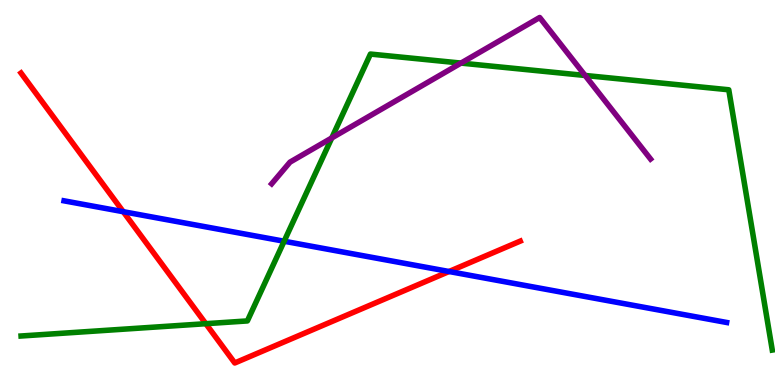[{'lines': ['blue', 'red'], 'intersections': [{'x': 1.59, 'y': 4.5}, {'x': 5.79, 'y': 2.95}]}, {'lines': ['green', 'red'], 'intersections': [{'x': 2.66, 'y': 1.59}]}, {'lines': ['purple', 'red'], 'intersections': []}, {'lines': ['blue', 'green'], 'intersections': [{'x': 3.67, 'y': 3.73}]}, {'lines': ['blue', 'purple'], 'intersections': []}, {'lines': ['green', 'purple'], 'intersections': [{'x': 4.28, 'y': 6.42}, {'x': 5.95, 'y': 8.36}, {'x': 7.55, 'y': 8.04}]}]